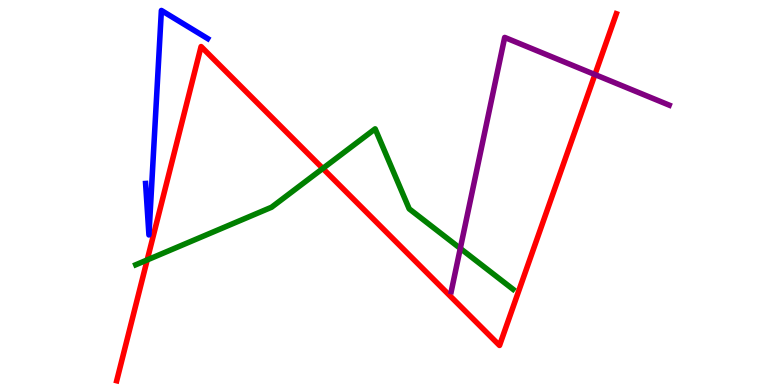[{'lines': ['blue', 'red'], 'intersections': []}, {'lines': ['green', 'red'], 'intersections': [{'x': 1.9, 'y': 3.25}, {'x': 4.17, 'y': 5.62}]}, {'lines': ['purple', 'red'], 'intersections': [{'x': 7.68, 'y': 8.06}]}, {'lines': ['blue', 'green'], 'intersections': []}, {'lines': ['blue', 'purple'], 'intersections': []}, {'lines': ['green', 'purple'], 'intersections': [{'x': 5.94, 'y': 3.55}]}]